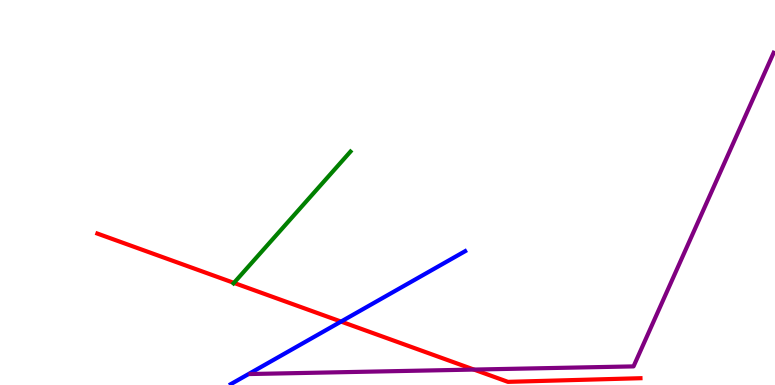[{'lines': ['blue', 'red'], 'intersections': [{'x': 4.4, 'y': 1.65}]}, {'lines': ['green', 'red'], 'intersections': [{'x': 3.02, 'y': 2.65}]}, {'lines': ['purple', 'red'], 'intersections': [{'x': 6.12, 'y': 0.401}]}, {'lines': ['blue', 'green'], 'intersections': []}, {'lines': ['blue', 'purple'], 'intersections': []}, {'lines': ['green', 'purple'], 'intersections': []}]